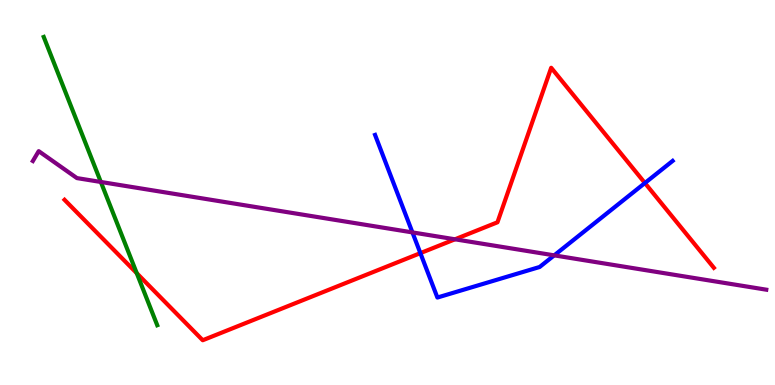[{'lines': ['blue', 'red'], 'intersections': [{'x': 5.42, 'y': 3.42}, {'x': 8.32, 'y': 5.25}]}, {'lines': ['green', 'red'], 'intersections': [{'x': 1.76, 'y': 2.9}]}, {'lines': ['purple', 'red'], 'intersections': [{'x': 5.87, 'y': 3.78}]}, {'lines': ['blue', 'green'], 'intersections': []}, {'lines': ['blue', 'purple'], 'intersections': [{'x': 5.32, 'y': 3.96}, {'x': 7.15, 'y': 3.37}]}, {'lines': ['green', 'purple'], 'intersections': [{'x': 1.3, 'y': 5.27}]}]